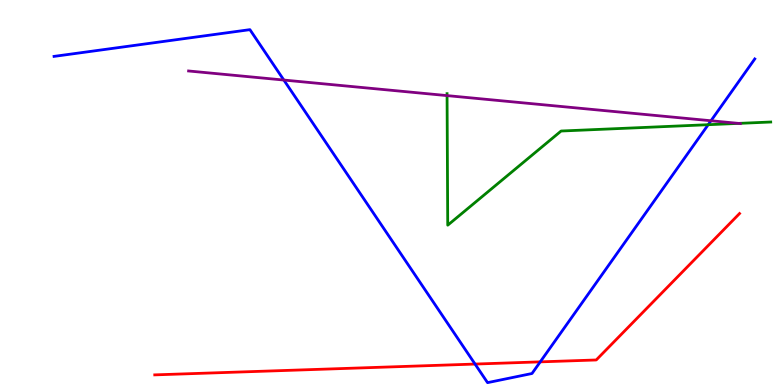[{'lines': ['blue', 'red'], 'intersections': [{'x': 6.13, 'y': 0.544}, {'x': 6.97, 'y': 0.601}]}, {'lines': ['green', 'red'], 'intersections': []}, {'lines': ['purple', 'red'], 'intersections': []}, {'lines': ['blue', 'green'], 'intersections': [{'x': 9.14, 'y': 6.76}]}, {'lines': ['blue', 'purple'], 'intersections': [{'x': 3.66, 'y': 7.92}, {'x': 9.17, 'y': 6.86}]}, {'lines': ['green', 'purple'], 'intersections': [{'x': 5.77, 'y': 7.52}, {'x': 9.53, 'y': 6.8}]}]